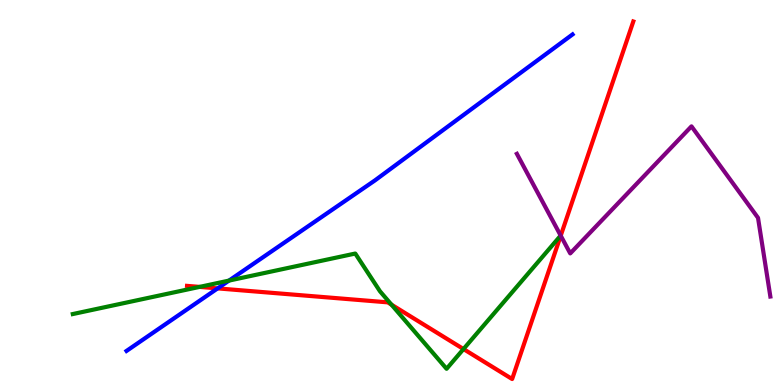[{'lines': ['blue', 'red'], 'intersections': [{'x': 2.81, 'y': 2.51}]}, {'lines': ['green', 'red'], 'intersections': [{'x': 2.58, 'y': 2.55}, {'x': 5.05, 'y': 2.09}, {'x': 5.98, 'y': 0.934}]}, {'lines': ['purple', 'red'], 'intersections': [{'x': 7.24, 'y': 3.88}]}, {'lines': ['blue', 'green'], 'intersections': [{'x': 2.95, 'y': 2.71}]}, {'lines': ['blue', 'purple'], 'intersections': []}, {'lines': ['green', 'purple'], 'intersections': []}]